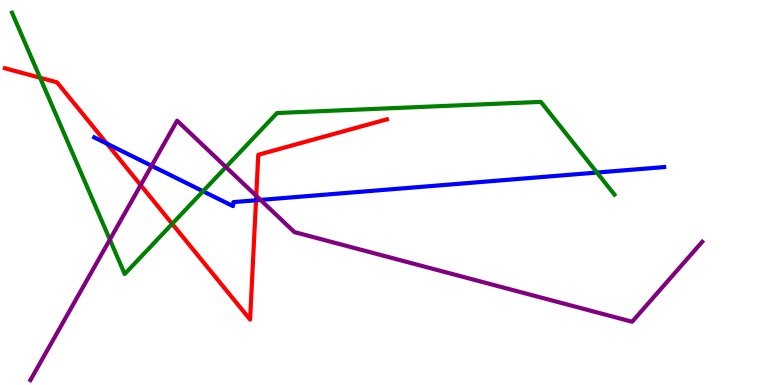[{'lines': ['blue', 'red'], 'intersections': [{'x': 1.38, 'y': 6.27}, {'x': 3.3, 'y': 4.8}]}, {'lines': ['green', 'red'], 'intersections': [{'x': 0.517, 'y': 7.98}, {'x': 2.22, 'y': 4.19}]}, {'lines': ['purple', 'red'], 'intersections': [{'x': 1.82, 'y': 5.19}, {'x': 3.31, 'y': 4.91}]}, {'lines': ['blue', 'green'], 'intersections': [{'x': 2.62, 'y': 5.03}, {'x': 7.7, 'y': 5.52}]}, {'lines': ['blue', 'purple'], 'intersections': [{'x': 1.96, 'y': 5.69}, {'x': 3.36, 'y': 4.81}]}, {'lines': ['green', 'purple'], 'intersections': [{'x': 1.42, 'y': 3.78}, {'x': 2.92, 'y': 5.66}]}]